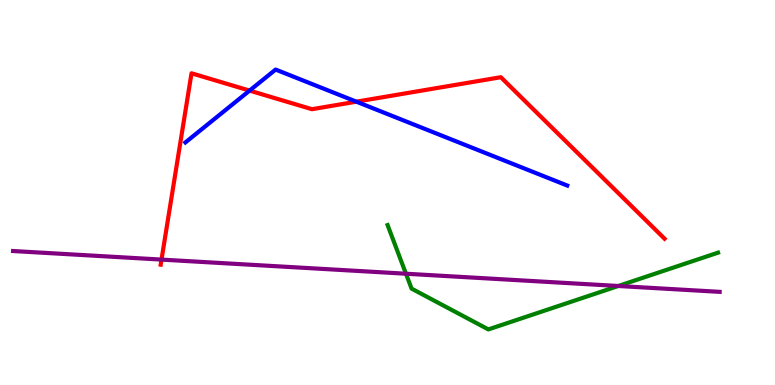[{'lines': ['blue', 'red'], 'intersections': [{'x': 3.22, 'y': 7.65}, {'x': 4.6, 'y': 7.36}]}, {'lines': ['green', 'red'], 'intersections': []}, {'lines': ['purple', 'red'], 'intersections': [{'x': 2.08, 'y': 3.26}]}, {'lines': ['blue', 'green'], 'intersections': []}, {'lines': ['blue', 'purple'], 'intersections': []}, {'lines': ['green', 'purple'], 'intersections': [{'x': 5.24, 'y': 2.89}, {'x': 7.98, 'y': 2.57}]}]